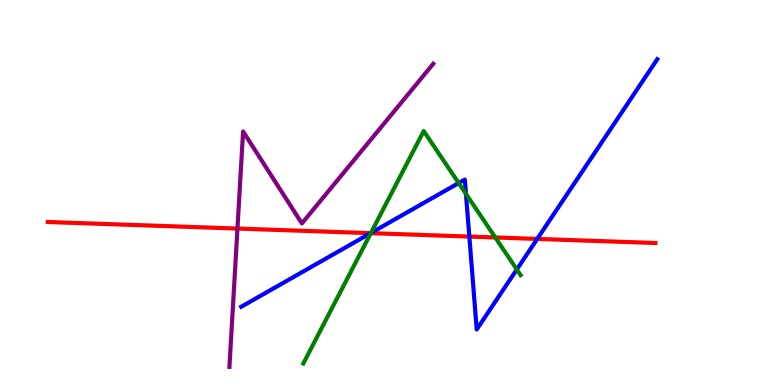[{'lines': ['blue', 'red'], 'intersections': [{'x': 4.78, 'y': 3.94}, {'x': 6.06, 'y': 3.86}, {'x': 6.93, 'y': 3.79}]}, {'lines': ['green', 'red'], 'intersections': [{'x': 4.78, 'y': 3.94}, {'x': 6.39, 'y': 3.83}]}, {'lines': ['purple', 'red'], 'intersections': [{'x': 3.06, 'y': 4.06}]}, {'lines': ['blue', 'green'], 'intersections': [{'x': 4.79, 'y': 3.95}, {'x': 5.92, 'y': 5.25}, {'x': 6.01, 'y': 4.96}, {'x': 6.67, 'y': 3.0}]}, {'lines': ['blue', 'purple'], 'intersections': []}, {'lines': ['green', 'purple'], 'intersections': []}]